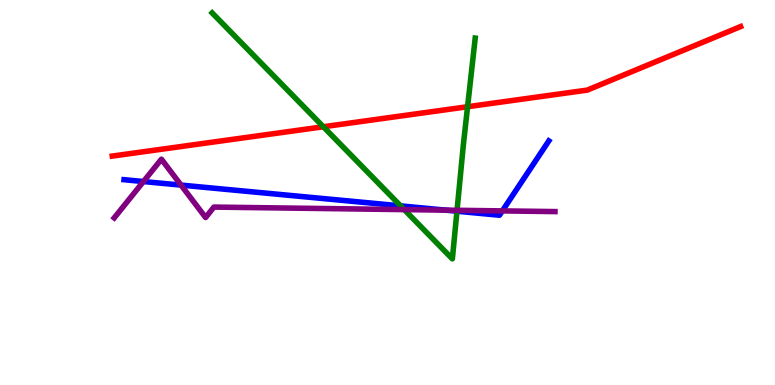[{'lines': ['blue', 'red'], 'intersections': []}, {'lines': ['green', 'red'], 'intersections': [{'x': 4.17, 'y': 6.71}, {'x': 6.03, 'y': 7.23}]}, {'lines': ['purple', 'red'], 'intersections': []}, {'lines': ['blue', 'green'], 'intersections': [{'x': 5.17, 'y': 4.65}, {'x': 5.9, 'y': 4.51}]}, {'lines': ['blue', 'purple'], 'intersections': [{'x': 1.85, 'y': 5.28}, {'x': 2.34, 'y': 5.19}, {'x': 5.75, 'y': 4.54}, {'x': 6.48, 'y': 4.52}]}, {'lines': ['green', 'purple'], 'intersections': [{'x': 5.22, 'y': 4.56}, {'x': 5.9, 'y': 4.54}]}]